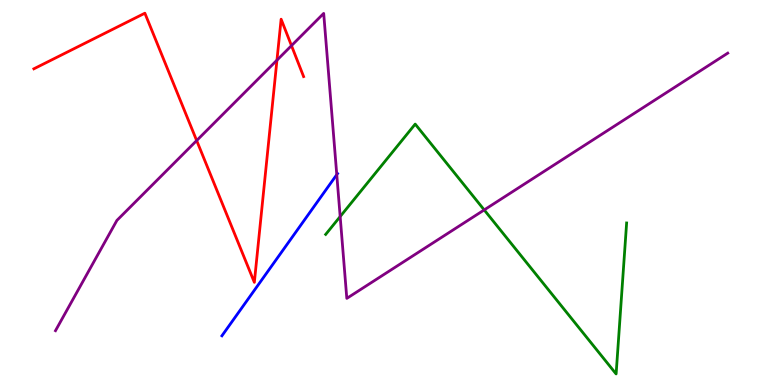[{'lines': ['blue', 'red'], 'intersections': []}, {'lines': ['green', 'red'], 'intersections': []}, {'lines': ['purple', 'red'], 'intersections': [{'x': 2.54, 'y': 6.35}, {'x': 3.57, 'y': 8.44}, {'x': 3.76, 'y': 8.81}]}, {'lines': ['blue', 'green'], 'intersections': []}, {'lines': ['blue', 'purple'], 'intersections': [{'x': 4.35, 'y': 5.46}]}, {'lines': ['green', 'purple'], 'intersections': [{'x': 4.39, 'y': 4.38}, {'x': 6.25, 'y': 4.55}]}]